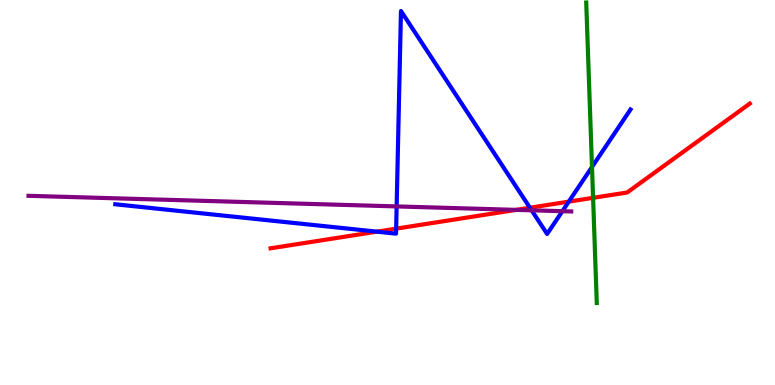[{'lines': ['blue', 'red'], 'intersections': [{'x': 4.86, 'y': 3.98}, {'x': 5.11, 'y': 4.06}, {'x': 6.84, 'y': 4.6}, {'x': 7.34, 'y': 4.76}]}, {'lines': ['green', 'red'], 'intersections': [{'x': 7.65, 'y': 4.86}]}, {'lines': ['purple', 'red'], 'intersections': [{'x': 6.66, 'y': 4.55}]}, {'lines': ['blue', 'green'], 'intersections': [{'x': 7.64, 'y': 5.66}]}, {'lines': ['blue', 'purple'], 'intersections': [{'x': 5.12, 'y': 4.64}, {'x': 6.86, 'y': 4.54}, {'x': 7.26, 'y': 4.51}]}, {'lines': ['green', 'purple'], 'intersections': []}]